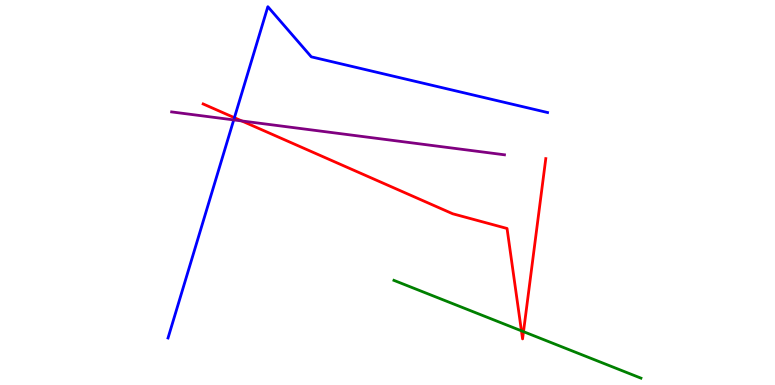[{'lines': ['blue', 'red'], 'intersections': [{'x': 3.02, 'y': 6.94}]}, {'lines': ['green', 'red'], 'intersections': [{'x': 6.73, 'y': 1.41}, {'x': 6.75, 'y': 1.39}]}, {'lines': ['purple', 'red'], 'intersections': [{'x': 3.12, 'y': 6.86}]}, {'lines': ['blue', 'green'], 'intersections': []}, {'lines': ['blue', 'purple'], 'intersections': [{'x': 3.02, 'y': 6.89}]}, {'lines': ['green', 'purple'], 'intersections': []}]